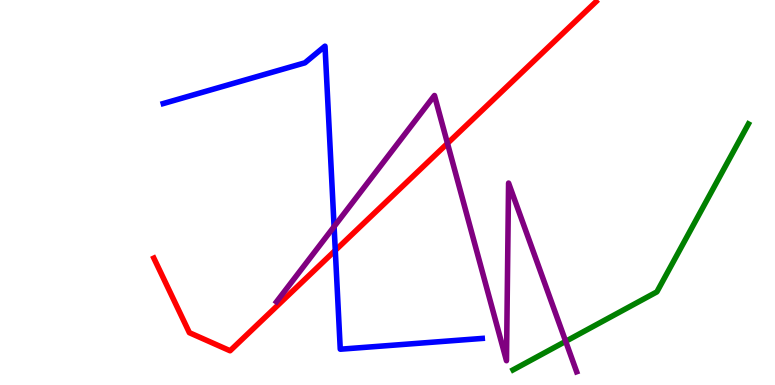[{'lines': ['blue', 'red'], 'intersections': [{'x': 4.33, 'y': 3.5}]}, {'lines': ['green', 'red'], 'intersections': []}, {'lines': ['purple', 'red'], 'intersections': [{'x': 5.77, 'y': 6.28}]}, {'lines': ['blue', 'green'], 'intersections': []}, {'lines': ['blue', 'purple'], 'intersections': [{'x': 4.31, 'y': 4.11}]}, {'lines': ['green', 'purple'], 'intersections': [{'x': 7.3, 'y': 1.13}]}]